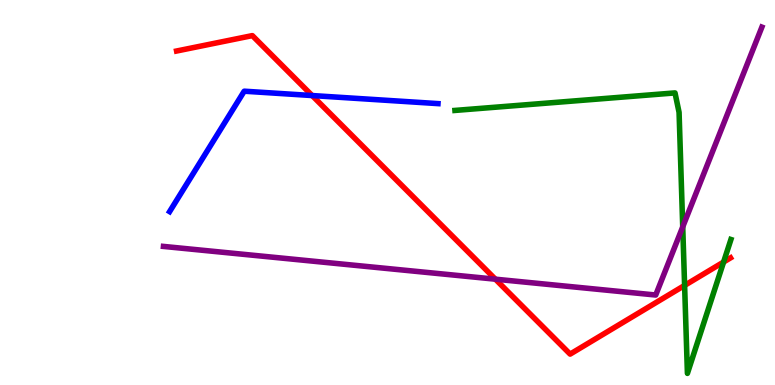[{'lines': ['blue', 'red'], 'intersections': [{'x': 4.03, 'y': 7.52}]}, {'lines': ['green', 'red'], 'intersections': [{'x': 8.83, 'y': 2.59}, {'x': 9.34, 'y': 3.19}]}, {'lines': ['purple', 'red'], 'intersections': [{'x': 6.39, 'y': 2.75}]}, {'lines': ['blue', 'green'], 'intersections': []}, {'lines': ['blue', 'purple'], 'intersections': []}, {'lines': ['green', 'purple'], 'intersections': [{'x': 8.81, 'y': 4.11}]}]